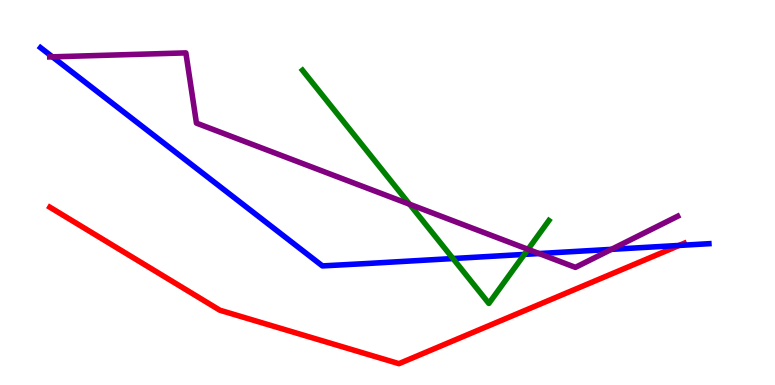[{'lines': ['blue', 'red'], 'intersections': [{'x': 8.76, 'y': 3.63}]}, {'lines': ['green', 'red'], 'intersections': []}, {'lines': ['purple', 'red'], 'intersections': []}, {'lines': ['blue', 'green'], 'intersections': [{'x': 5.84, 'y': 3.28}, {'x': 6.77, 'y': 3.39}]}, {'lines': ['blue', 'purple'], 'intersections': [{'x': 0.676, 'y': 8.52}, {'x': 6.96, 'y': 3.41}, {'x': 7.89, 'y': 3.52}]}, {'lines': ['green', 'purple'], 'intersections': [{'x': 5.28, 'y': 4.69}, {'x': 6.81, 'y': 3.52}]}]